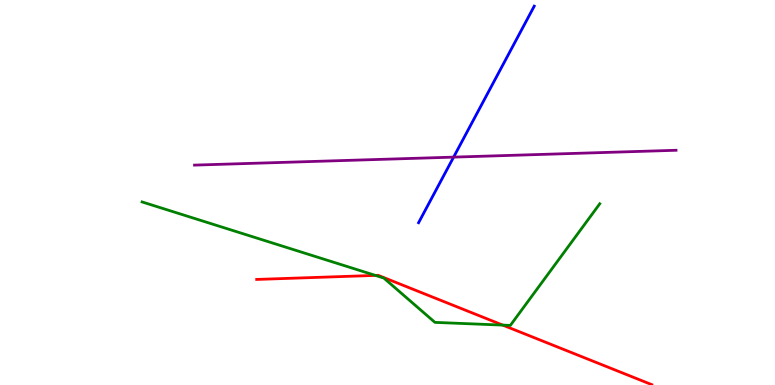[{'lines': ['blue', 'red'], 'intersections': []}, {'lines': ['green', 'red'], 'intersections': [{'x': 4.84, 'y': 2.85}, {'x': 6.49, 'y': 1.56}]}, {'lines': ['purple', 'red'], 'intersections': []}, {'lines': ['blue', 'green'], 'intersections': []}, {'lines': ['blue', 'purple'], 'intersections': [{'x': 5.85, 'y': 5.92}]}, {'lines': ['green', 'purple'], 'intersections': []}]